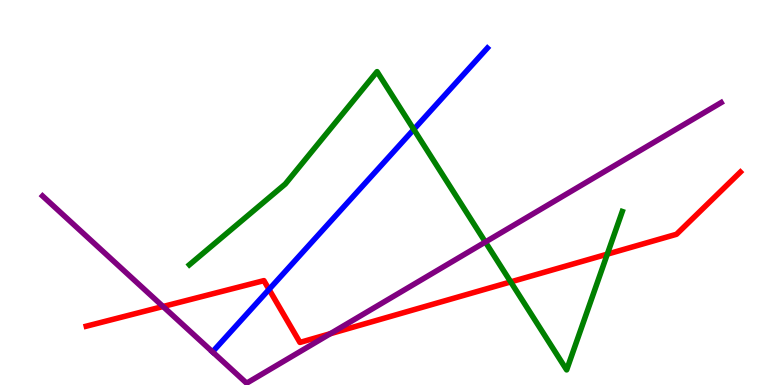[{'lines': ['blue', 'red'], 'intersections': [{'x': 3.47, 'y': 2.48}]}, {'lines': ['green', 'red'], 'intersections': [{'x': 6.59, 'y': 2.68}, {'x': 7.84, 'y': 3.4}]}, {'lines': ['purple', 'red'], 'intersections': [{'x': 2.1, 'y': 2.04}, {'x': 4.26, 'y': 1.33}]}, {'lines': ['blue', 'green'], 'intersections': [{'x': 5.34, 'y': 6.64}]}, {'lines': ['blue', 'purple'], 'intersections': []}, {'lines': ['green', 'purple'], 'intersections': [{'x': 6.26, 'y': 3.71}]}]